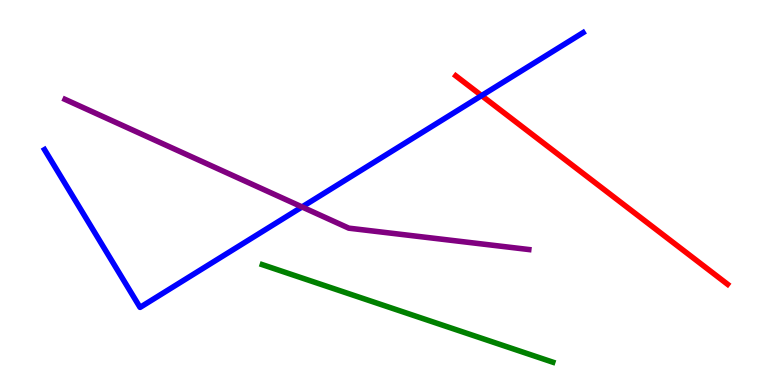[{'lines': ['blue', 'red'], 'intersections': [{'x': 6.21, 'y': 7.52}]}, {'lines': ['green', 'red'], 'intersections': []}, {'lines': ['purple', 'red'], 'intersections': []}, {'lines': ['blue', 'green'], 'intersections': []}, {'lines': ['blue', 'purple'], 'intersections': [{'x': 3.9, 'y': 4.62}]}, {'lines': ['green', 'purple'], 'intersections': []}]